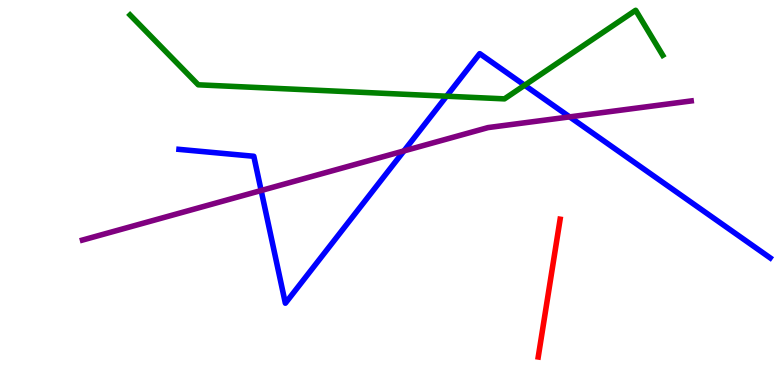[{'lines': ['blue', 'red'], 'intersections': []}, {'lines': ['green', 'red'], 'intersections': []}, {'lines': ['purple', 'red'], 'intersections': []}, {'lines': ['blue', 'green'], 'intersections': [{'x': 5.76, 'y': 7.5}, {'x': 6.77, 'y': 7.79}]}, {'lines': ['blue', 'purple'], 'intersections': [{'x': 3.37, 'y': 5.05}, {'x': 5.21, 'y': 6.08}, {'x': 7.35, 'y': 6.96}]}, {'lines': ['green', 'purple'], 'intersections': []}]